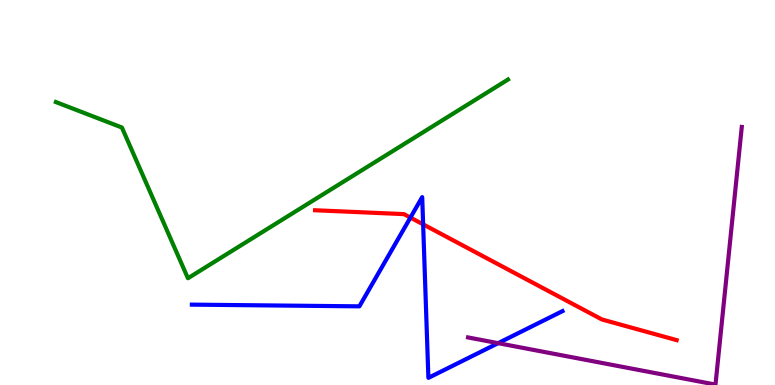[{'lines': ['blue', 'red'], 'intersections': [{'x': 5.3, 'y': 4.35}, {'x': 5.46, 'y': 4.17}]}, {'lines': ['green', 'red'], 'intersections': []}, {'lines': ['purple', 'red'], 'intersections': []}, {'lines': ['blue', 'green'], 'intersections': []}, {'lines': ['blue', 'purple'], 'intersections': [{'x': 6.43, 'y': 1.09}]}, {'lines': ['green', 'purple'], 'intersections': []}]